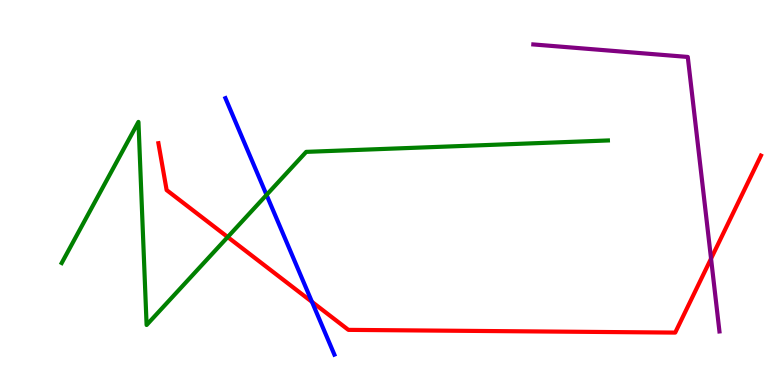[{'lines': ['blue', 'red'], 'intersections': [{'x': 4.03, 'y': 2.16}]}, {'lines': ['green', 'red'], 'intersections': [{'x': 2.94, 'y': 3.84}]}, {'lines': ['purple', 'red'], 'intersections': [{'x': 9.17, 'y': 3.28}]}, {'lines': ['blue', 'green'], 'intersections': [{'x': 3.44, 'y': 4.94}]}, {'lines': ['blue', 'purple'], 'intersections': []}, {'lines': ['green', 'purple'], 'intersections': []}]